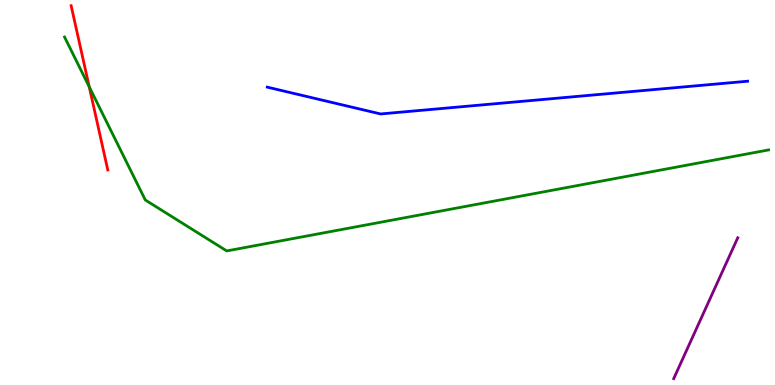[{'lines': ['blue', 'red'], 'intersections': []}, {'lines': ['green', 'red'], 'intersections': [{'x': 1.15, 'y': 7.74}]}, {'lines': ['purple', 'red'], 'intersections': []}, {'lines': ['blue', 'green'], 'intersections': []}, {'lines': ['blue', 'purple'], 'intersections': []}, {'lines': ['green', 'purple'], 'intersections': []}]